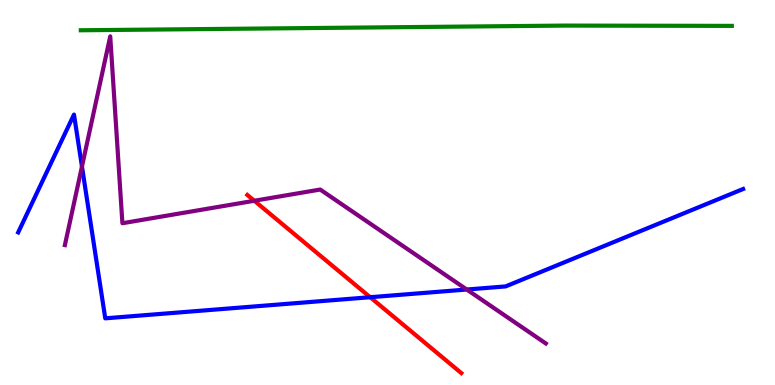[{'lines': ['blue', 'red'], 'intersections': [{'x': 4.78, 'y': 2.28}]}, {'lines': ['green', 'red'], 'intersections': []}, {'lines': ['purple', 'red'], 'intersections': [{'x': 3.28, 'y': 4.79}]}, {'lines': ['blue', 'green'], 'intersections': []}, {'lines': ['blue', 'purple'], 'intersections': [{'x': 1.06, 'y': 5.67}, {'x': 6.02, 'y': 2.48}]}, {'lines': ['green', 'purple'], 'intersections': []}]